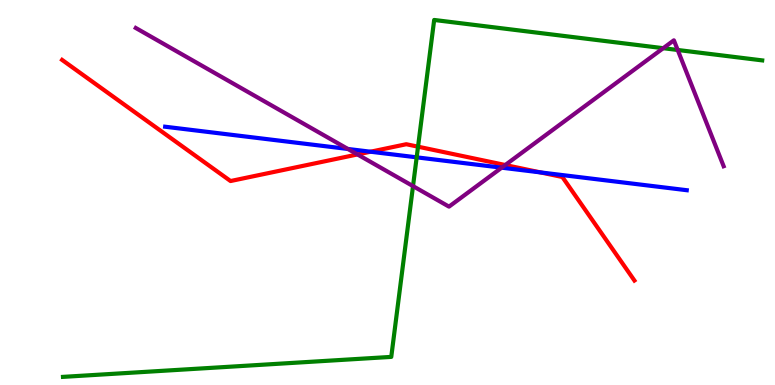[{'lines': ['blue', 'red'], 'intersections': [{'x': 4.78, 'y': 6.06}, {'x': 6.97, 'y': 5.52}]}, {'lines': ['green', 'red'], 'intersections': [{'x': 5.39, 'y': 6.19}]}, {'lines': ['purple', 'red'], 'intersections': [{'x': 4.61, 'y': 5.99}, {'x': 6.52, 'y': 5.71}]}, {'lines': ['blue', 'green'], 'intersections': [{'x': 5.38, 'y': 5.91}]}, {'lines': ['blue', 'purple'], 'intersections': [{'x': 4.49, 'y': 6.13}, {'x': 6.47, 'y': 5.64}]}, {'lines': ['green', 'purple'], 'intersections': [{'x': 5.33, 'y': 5.17}, {'x': 8.56, 'y': 8.75}, {'x': 8.74, 'y': 8.7}]}]